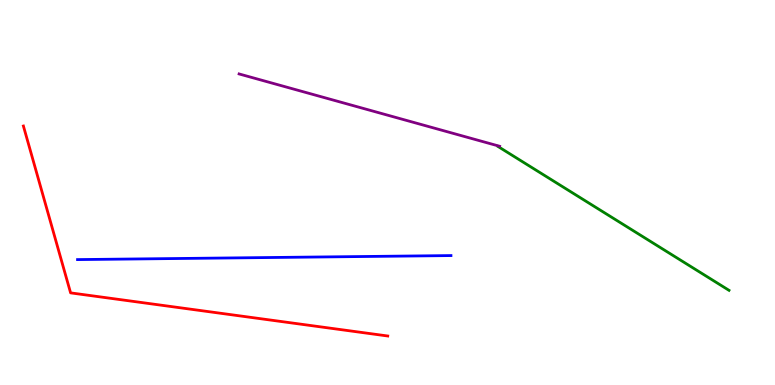[{'lines': ['blue', 'red'], 'intersections': []}, {'lines': ['green', 'red'], 'intersections': []}, {'lines': ['purple', 'red'], 'intersections': []}, {'lines': ['blue', 'green'], 'intersections': []}, {'lines': ['blue', 'purple'], 'intersections': []}, {'lines': ['green', 'purple'], 'intersections': []}]